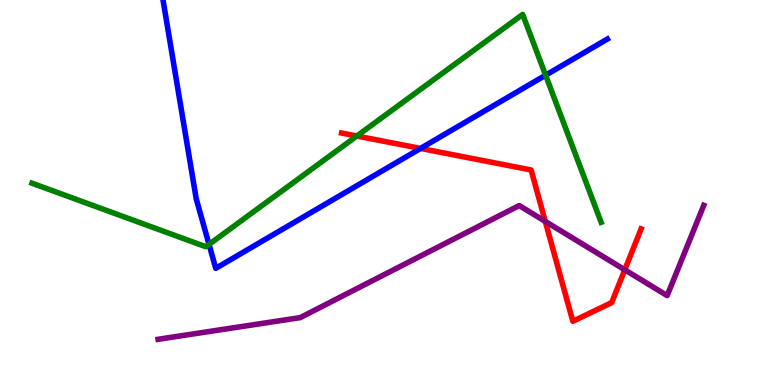[{'lines': ['blue', 'red'], 'intersections': [{'x': 5.43, 'y': 6.14}]}, {'lines': ['green', 'red'], 'intersections': [{'x': 4.6, 'y': 6.47}]}, {'lines': ['purple', 'red'], 'intersections': [{'x': 7.04, 'y': 4.25}, {'x': 8.06, 'y': 2.99}]}, {'lines': ['blue', 'green'], 'intersections': [{'x': 2.7, 'y': 3.65}, {'x': 7.04, 'y': 8.05}]}, {'lines': ['blue', 'purple'], 'intersections': []}, {'lines': ['green', 'purple'], 'intersections': []}]